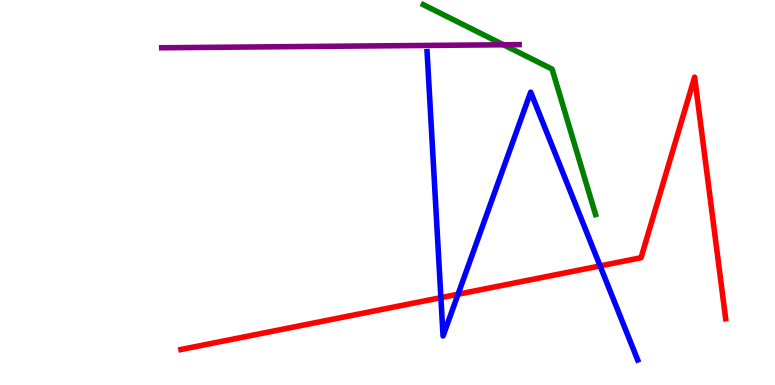[{'lines': ['blue', 'red'], 'intersections': [{'x': 5.69, 'y': 2.27}, {'x': 5.91, 'y': 2.36}, {'x': 7.74, 'y': 3.09}]}, {'lines': ['green', 'red'], 'intersections': []}, {'lines': ['purple', 'red'], 'intersections': []}, {'lines': ['blue', 'green'], 'intersections': []}, {'lines': ['blue', 'purple'], 'intersections': []}, {'lines': ['green', 'purple'], 'intersections': [{'x': 6.5, 'y': 8.84}]}]